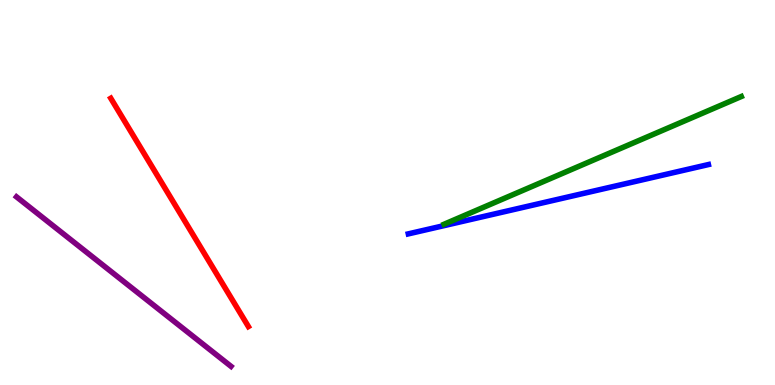[{'lines': ['blue', 'red'], 'intersections': []}, {'lines': ['green', 'red'], 'intersections': []}, {'lines': ['purple', 'red'], 'intersections': []}, {'lines': ['blue', 'green'], 'intersections': []}, {'lines': ['blue', 'purple'], 'intersections': []}, {'lines': ['green', 'purple'], 'intersections': []}]